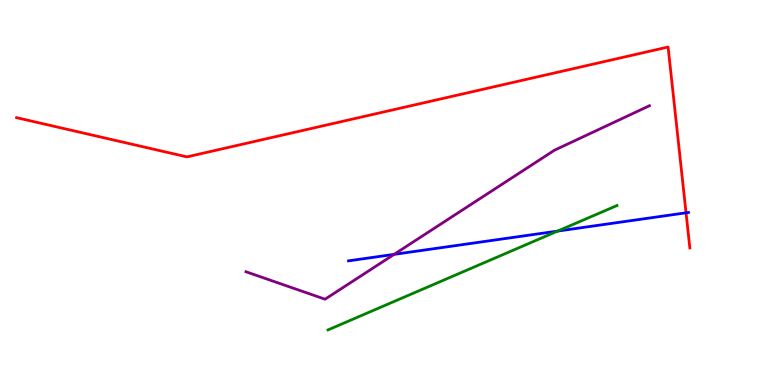[{'lines': ['blue', 'red'], 'intersections': [{'x': 8.85, 'y': 4.47}]}, {'lines': ['green', 'red'], 'intersections': []}, {'lines': ['purple', 'red'], 'intersections': []}, {'lines': ['blue', 'green'], 'intersections': [{'x': 7.19, 'y': 4.0}]}, {'lines': ['blue', 'purple'], 'intersections': [{'x': 5.09, 'y': 3.39}]}, {'lines': ['green', 'purple'], 'intersections': []}]